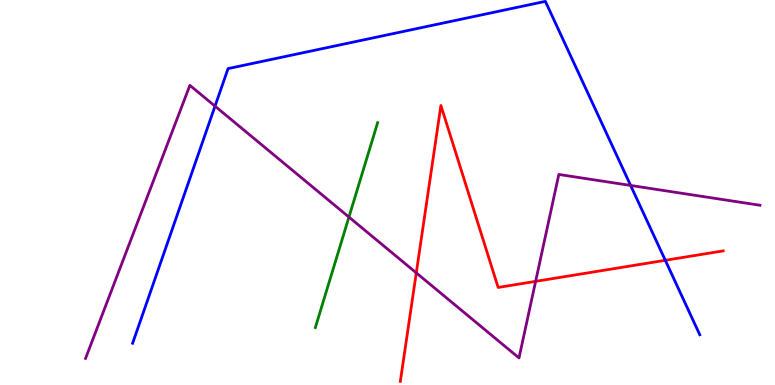[{'lines': ['blue', 'red'], 'intersections': [{'x': 8.58, 'y': 3.24}]}, {'lines': ['green', 'red'], 'intersections': []}, {'lines': ['purple', 'red'], 'intersections': [{'x': 5.37, 'y': 2.91}, {'x': 6.91, 'y': 2.69}]}, {'lines': ['blue', 'green'], 'intersections': []}, {'lines': ['blue', 'purple'], 'intersections': [{'x': 2.77, 'y': 7.24}, {'x': 8.14, 'y': 5.18}]}, {'lines': ['green', 'purple'], 'intersections': [{'x': 4.5, 'y': 4.36}]}]